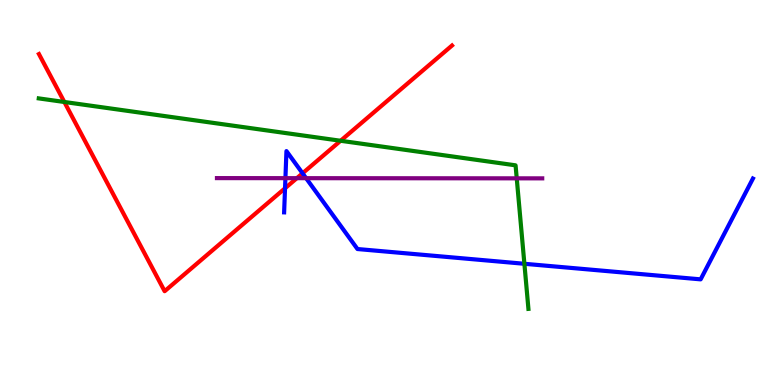[{'lines': ['blue', 'red'], 'intersections': [{'x': 3.68, 'y': 5.11}, {'x': 3.9, 'y': 5.5}]}, {'lines': ['green', 'red'], 'intersections': [{'x': 0.83, 'y': 7.35}, {'x': 4.39, 'y': 6.34}]}, {'lines': ['purple', 'red'], 'intersections': [{'x': 3.83, 'y': 5.37}]}, {'lines': ['blue', 'green'], 'intersections': [{'x': 6.77, 'y': 3.15}]}, {'lines': ['blue', 'purple'], 'intersections': [{'x': 3.68, 'y': 5.37}, {'x': 3.95, 'y': 5.37}]}, {'lines': ['green', 'purple'], 'intersections': [{'x': 6.67, 'y': 5.37}]}]